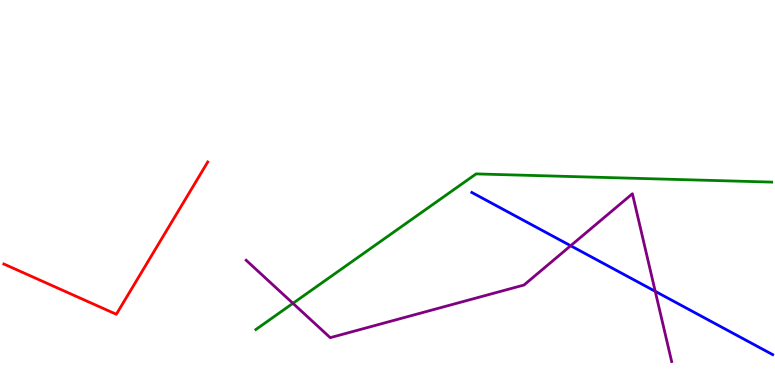[{'lines': ['blue', 'red'], 'intersections': []}, {'lines': ['green', 'red'], 'intersections': []}, {'lines': ['purple', 'red'], 'intersections': []}, {'lines': ['blue', 'green'], 'intersections': []}, {'lines': ['blue', 'purple'], 'intersections': [{'x': 7.36, 'y': 3.62}, {'x': 8.45, 'y': 2.43}]}, {'lines': ['green', 'purple'], 'intersections': [{'x': 3.78, 'y': 2.12}]}]